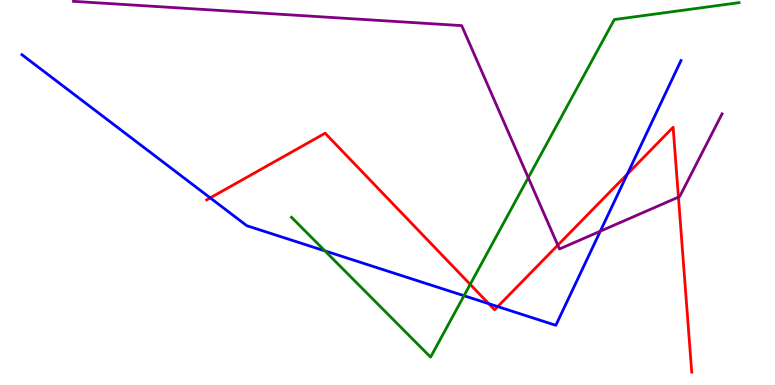[{'lines': ['blue', 'red'], 'intersections': [{'x': 2.71, 'y': 4.86}, {'x': 6.31, 'y': 2.11}, {'x': 6.42, 'y': 2.04}, {'x': 8.09, 'y': 5.48}]}, {'lines': ['green', 'red'], 'intersections': [{'x': 6.07, 'y': 2.61}]}, {'lines': ['purple', 'red'], 'intersections': [{'x': 7.2, 'y': 3.63}, {'x': 8.75, 'y': 4.88}]}, {'lines': ['blue', 'green'], 'intersections': [{'x': 4.19, 'y': 3.48}, {'x': 5.99, 'y': 2.32}]}, {'lines': ['blue', 'purple'], 'intersections': [{'x': 7.75, 'y': 4.0}]}, {'lines': ['green', 'purple'], 'intersections': [{'x': 6.82, 'y': 5.38}]}]